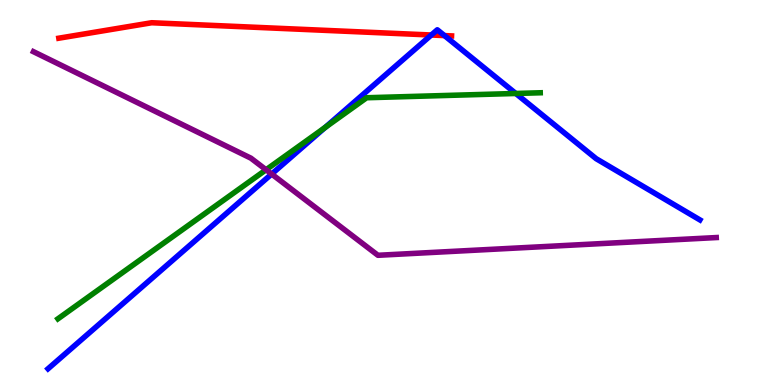[{'lines': ['blue', 'red'], 'intersections': [{'x': 5.57, 'y': 9.09}, {'x': 5.74, 'y': 9.08}]}, {'lines': ['green', 'red'], 'intersections': []}, {'lines': ['purple', 'red'], 'intersections': []}, {'lines': ['blue', 'green'], 'intersections': [{'x': 4.2, 'y': 6.69}, {'x': 6.66, 'y': 7.57}]}, {'lines': ['blue', 'purple'], 'intersections': [{'x': 3.51, 'y': 5.48}]}, {'lines': ['green', 'purple'], 'intersections': [{'x': 3.43, 'y': 5.59}]}]